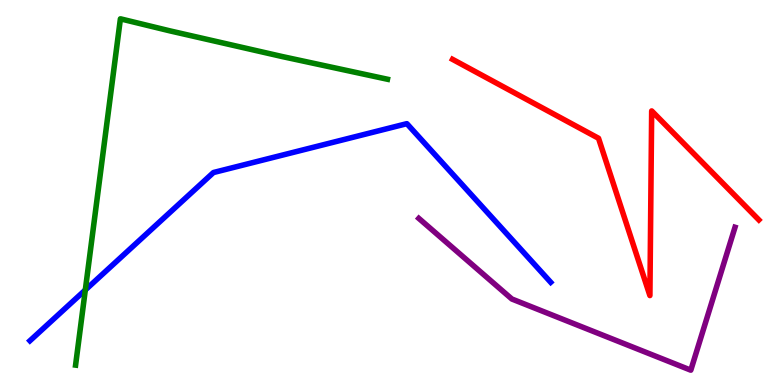[{'lines': ['blue', 'red'], 'intersections': []}, {'lines': ['green', 'red'], 'intersections': []}, {'lines': ['purple', 'red'], 'intersections': []}, {'lines': ['blue', 'green'], 'intersections': [{'x': 1.1, 'y': 2.47}]}, {'lines': ['blue', 'purple'], 'intersections': []}, {'lines': ['green', 'purple'], 'intersections': []}]